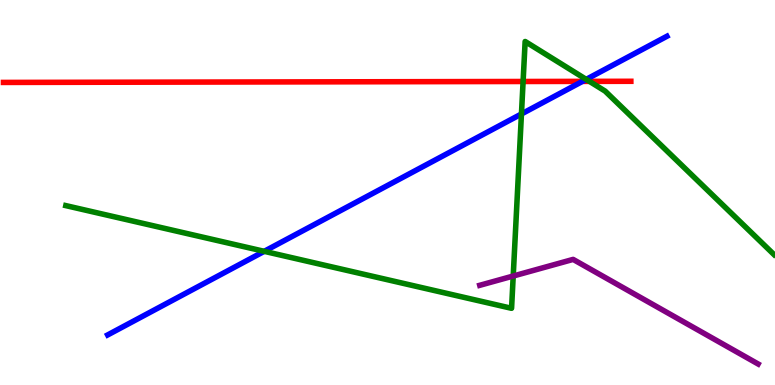[{'lines': ['blue', 'red'], 'intersections': [{'x': 7.52, 'y': 7.89}]}, {'lines': ['green', 'red'], 'intersections': [{'x': 6.75, 'y': 7.88}, {'x': 7.61, 'y': 7.89}]}, {'lines': ['purple', 'red'], 'intersections': []}, {'lines': ['blue', 'green'], 'intersections': [{'x': 3.41, 'y': 3.47}, {'x': 6.73, 'y': 7.04}, {'x': 7.56, 'y': 7.94}]}, {'lines': ['blue', 'purple'], 'intersections': []}, {'lines': ['green', 'purple'], 'intersections': [{'x': 6.62, 'y': 2.83}]}]